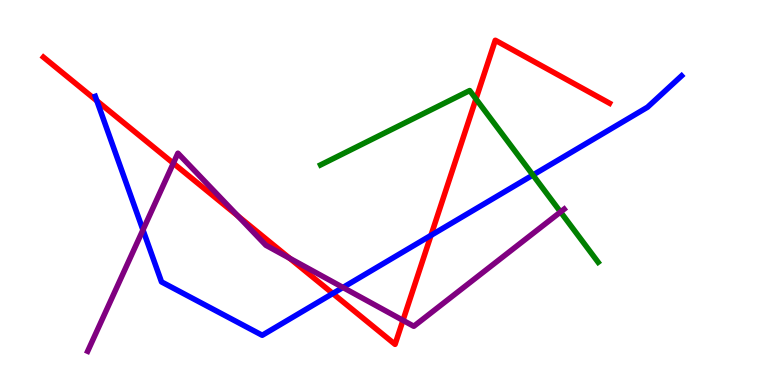[{'lines': ['blue', 'red'], 'intersections': [{'x': 1.25, 'y': 7.38}, {'x': 4.29, 'y': 2.38}, {'x': 5.56, 'y': 3.89}]}, {'lines': ['green', 'red'], 'intersections': [{'x': 6.14, 'y': 7.43}]}, {'lines': ['purple', 'red'], 'intersections': [{'x': 2.24, 'y': 5.76}, {'x': 3.07, 'y': 4.39}, {'x': 3.74, 'y': 3.29}, {'x': 5.2, 'y': 1.68}]}, {'lines': ['blue', 'green'], 'intersections': [{'x': 6.88, 'y': 5.45}]}, {'lines': ['blue', 'purple'], 'intersections': [{'x': 1.84, 'y': 4.03}, {'x': 4.43, 'y': 2.53}]}, {'lines': ['green', 'purple'], 'intersections': [{'x': 7.23, 'y': 4.49}]}]